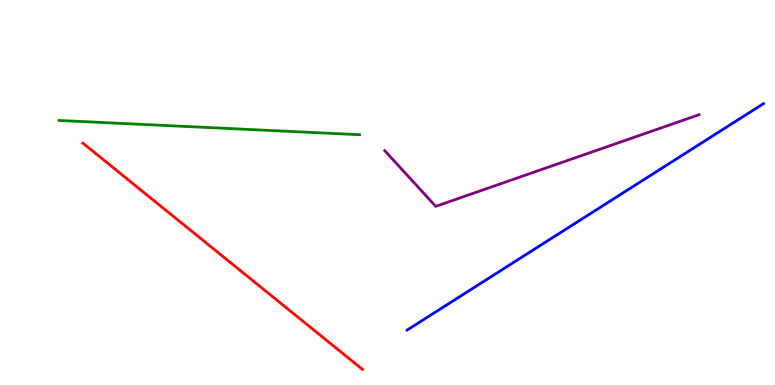[{'lines': ['blue', 'red'], 'intersections': []}, {'lines': ['green', 'red'], 'intersections': []}, {'lines': ['purple', 'red'], 'intersections': []}, {'lines': ['blue', 'green'], 'intersections': []}, {'lines': ['blue', 'purple'], 'intersections': []}, {'lines': ['green', 'purple'], 'intersections': []}]